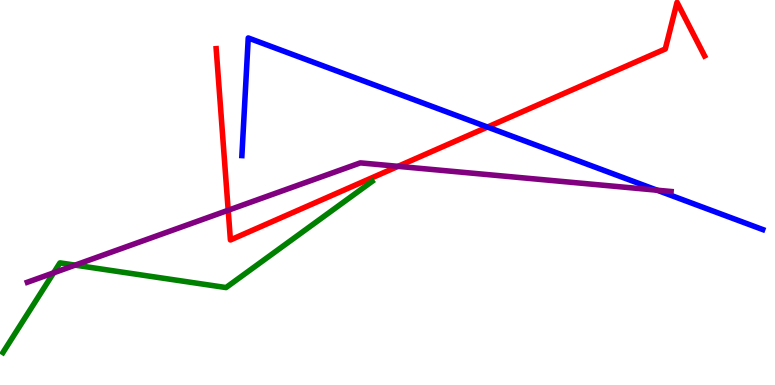[{'lines': ['blue', 'red'], 'intersections': [{'x': 6.29, 'y': 6.7}]}, {'lines': ['green', 'red'], 'intersections': []}, {'lines': ['purple', 'red'], 'intersections': [{'x': 2.94, 'y': 4.54}, {'x': 5.14, 'y': 5.68}]}, {'lines': ['blue', 'green'], 'intersections': []}, {'lines': ['blue', 'purple'], 'intersections': [{'x': 8.48, 'y': 5.06}]}, {'lines': ['green', 'purple'], 'intersections': [{'x': 0.692, 'y': 2.91}, {'x': 0.969, 'y': 3.11}]}]